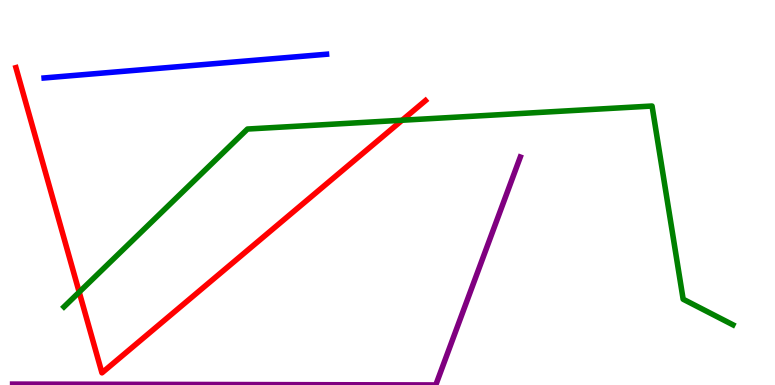[{'lines': ['blue', 'red'], 'intersections': []}, {'lines': ['green', 'red'], 'intersections': [{'x': 1.02, 'y': 2.41}, {'x': 5.19, 'y': 6.88}]}, {'lines': ['purple', 'red'], 'intersections': []}, {'lines': ['blue', 'green'], 'intersections': []}, {'lines': ['blue', 'purple'], 'intersections': []}, {'lines': ['green', 'purple'], 'intersections': []}]